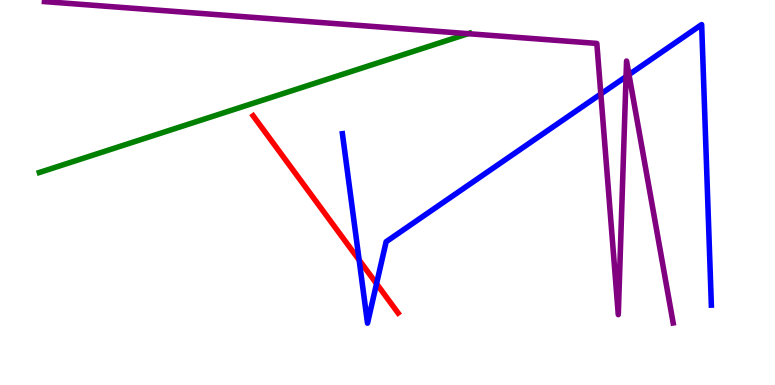[{'lines': ['blue', 'red'], 'intersections': [{'x': 4.63, 'y': 3.25}, {'x': 4.86, 'y': 2.63}]}, {'lines': ['green', 'red'], 'intersections': []}, {'lines': ['purple', 'red'], 'intersections': []}, {'lines': ['blue', 'green'], 'intersections': []}, {'lines': ['blue', 'purple'], 'intersections': [{'x': 7.75, 'y': 7.56}, {'x': 8.08, 'y': 8.01}, {'x': 8.12, 'y': 8.06}]}, {'lines': ['green', 'purple'], 'intersections': [{'x': 6.04, 'y': 9.13}]}]